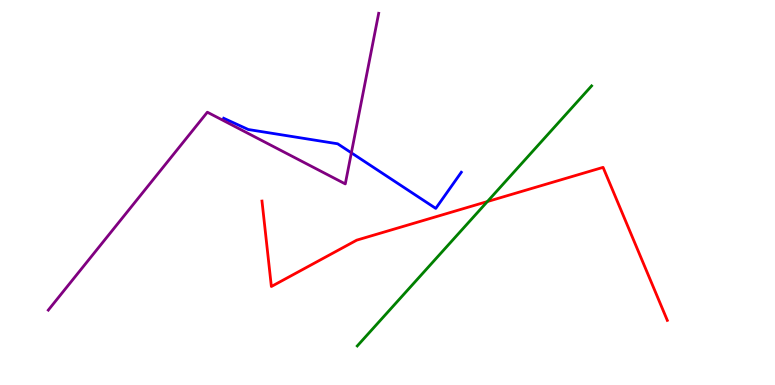[{'lines': ['blue', 'red'], 'intersections': []}, {'lines': ['green', 'red'], 'intersections': [{'x': 6.29, 'y': 4.77}]}, {'lines': ['purple', 'red'], 'intersections': []}, {'lines': ['blue', 'green'], 'intersections': []}, {'lines': ['blue', 'purple'], 'intersections': [{'x': 4.53, 'y': 6.03}]}, {'lines': ['green', 'purple'], 'intersections': []}]